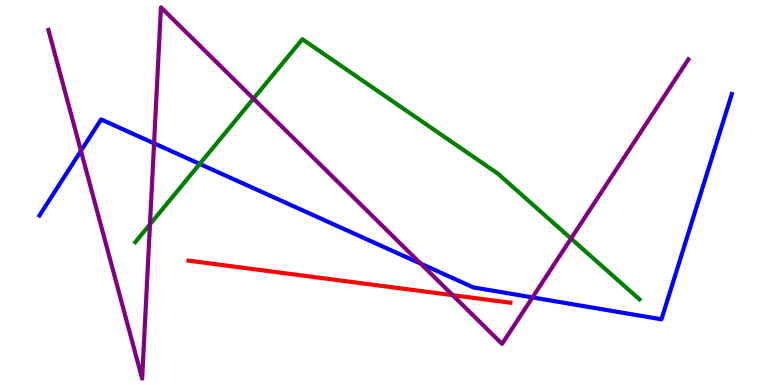[{'lines': ['blue', 'red'], 'intersections': []}, {'lines': ['green', 'red'], 'intersections': []}, {'lines': ['purple', 'red'], 'intersections': [{'x': 5.84, 'y': 2.33}]}, {'lines': ['blue', 'green'], 'intersections': [{'x': 2.58, 'y': 5.74}]}, {'lines': ['blue', 'purple'], 'intersections': [{'x': 1.04, 'y': 6.08}, {'x': 1.99, 'y': 6.28}, {'x': 5.43, 'y': 3.15}, {'x': 6.87, 'y': 2.27}]}, {'lines': ['green', 'purple'], 'intersections': [{'x': 1.94, 'y': 4.17}, {'x': 3.27, 'y': 7.44}, {'x': 7.37, 'y': 3.8}]}]